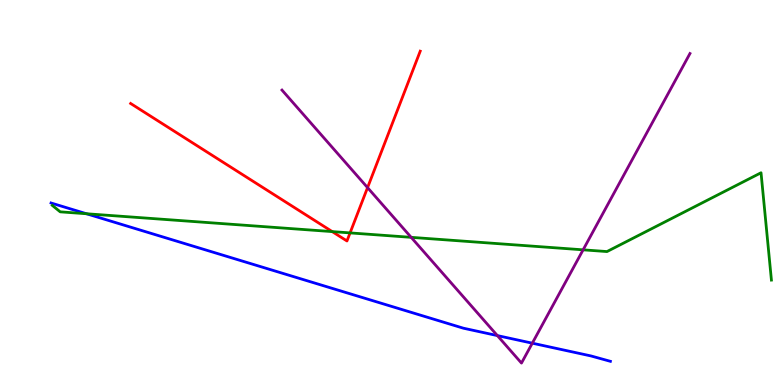[{'lines': ['blue', 'red'], 'intersections': []}, {'lines': ['green', 'red'], 'intersections': [{'x': 4.29, 'y': 3.98}, {'x': 4.52, 'y': 3.95}]}, {'lines': ['purple', 'red'], 'intersections': [{'x': 4.74, 'y': 5.13}]}, {'lines': ['blue', 'green'], 'intersections': [{'x': 1.12, 'y': 4.45}]}, {'lines': ['blue', 'purple'], 'intersections': [{'x': 6.42, 'y': 1.28}, {'x': 6.87, 'y': 1.09}]}, {'lines': ['green', 'purple'], 'intersections': [{'x': 5.31, 'y': 3.84}, {'x': 7.52, 'y': 3.51}]}]